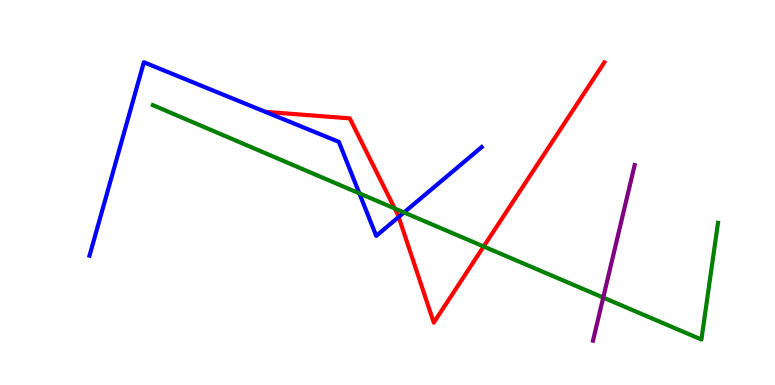[{'lines': ['blue', 'red'], 'intersections': [{'x': 5.14, 'y': 4.36}]}, {'lines': ['green', 'red'], 'intersections': [{'x': 5.09, 'y': 4.58}, {'x': 6.24, 'y': 3.6}]}, {'lines': ['purple', 'red'], 'intersections': []}, {'lines': ['blue', 'green'], 'intersections': [{'x': 4.64, 'y': 4.98}, {'x': 5.21, 'y': 4.48}]}, {'lines': ['blue', 'purple'], 'intersections': []}, {'lines': ['green', 'purple'], 'intersections': [{'x': 7.78, 'y': 2.27}]}]